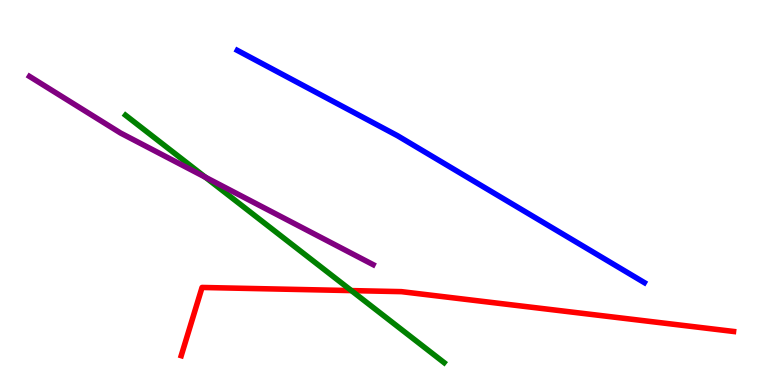[{'lines': ['blue', 'red'], 'intersections': []}, {'lines': ['green', 'red'], 'intersections': [{'x': 4.53, 'y': 2.45}]}, {'lines': ['purple', 'red'], 'intersections': []}, {'lines': ['blue', 'green'], 'intersections': []}, {'lines': ['blue', 'purple'], 'intersections': []}, {'lines': ['green', 'purple'], 'intersections': [{'x': 2.65, 'y': 5.4}]}]